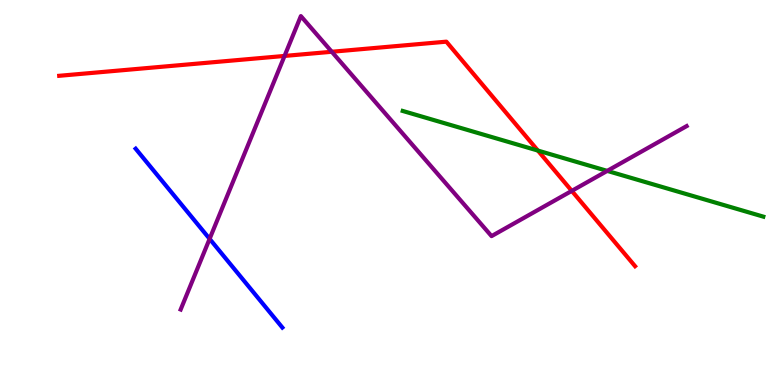[{'lines': ['blue', 'red'], 'intersections': []}, {'lines': ['green', 'red'], 'intersections': [{'x': 6.94, 'y': 6.09}]}, {'lines': ['purple', 'red'], 'intersections': [{'x': 3.67, 'y': 8.55}, {'x': 4.28, 'y': 8.66}, {'x': 7.38, 'y': 5.04}]}, {'lines': ['blue', 'green'], 'intersections': []}, {'lines': ['blue', 'purple'], 'intersections': [{'x': 2.7, 'y': 3.8}]}, {'lines': ['green', 'purple'], 'intersections': [{'x': 7.84, 'y': 5.56}]}]